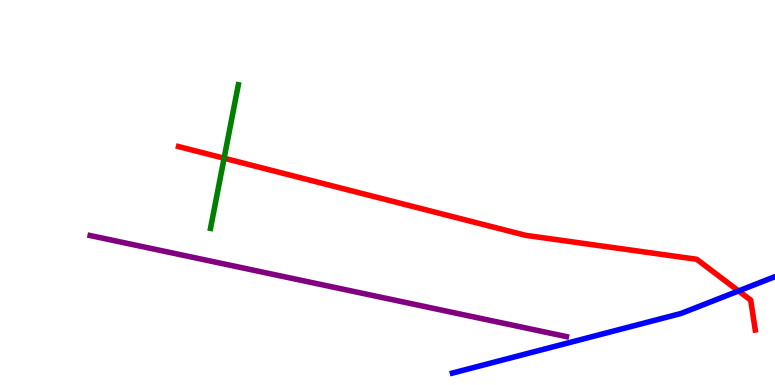[{'lines': ['blue', 'red'], 'intersections': [{'x': 9.53, 'y': 2.44}]}, {'lines': ['green', 'red'], 'intersections': [{'x': 2.89, 'y': 5.89}]}, {'lines': ['purple', 'red'], 'intersections': []}, {'lines': ['blue', 'green'], 'intersections': []}, {'lines': ['blue', 'purple'], 'intersections': []}, {'lines': ['green', 'purple'], 'intersections': []}]